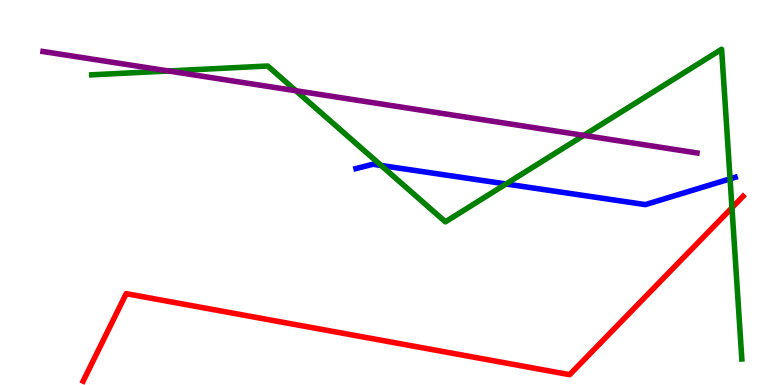[{'lines': ['blue', 'red'], 'intersections': []}, {'lines': ['green', 'red'], 'intersections': [{'x': 9.44, 'y': 4.6}]}, {'lines': ['purple', 'red'], 'intersections': []}, {'lines': ['blue', 'green'], 'intersections': [{'x': 4.92, 'y': 5.7}, {'x': 6.53, 'y': 5.22}, {'x': 9.42, 'y': 5.35}]}, {'lines': ['blue', 'purple'], 'intersections': []}, {'lines': ['green', 'purple'], 'intersections': [{'x': 2.17, 'y': 8.16}, {'x': 3.82, 'y': 7.64}, {'x': 7.53, 'y': 6.48}]}]